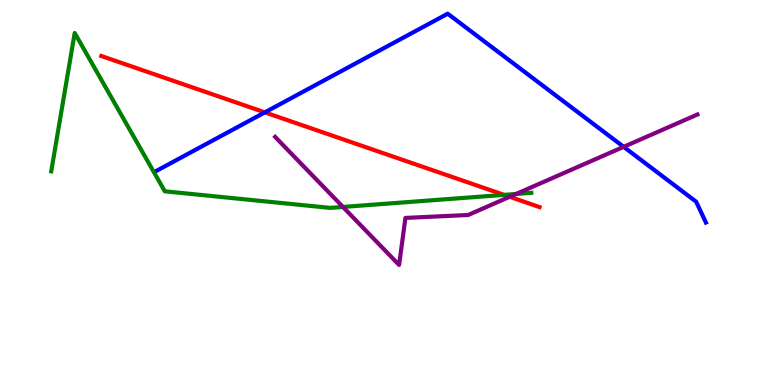[{'lines': ['blue', 'red'], 'intersections': [{'x': 3.42, 'y': 7.08}]}, {'lines': ['green', 'red'], 'intersections': [{'x': 6.5, 'y': 4.94}]}, {'lines': ['purple', 'red'], 'intersections': [{'x': 6.58, 'y': 4.89}]}, {'lines': ['blue', 'green'], 'intersections': []}, {'lines': ['blue', 'purple'], 'intersections': [{'x': 8.05, 'y': 6.19}]}, {'lines': ['green', 'purple'], 'intersections': [{'x': 4.43, 'y': 4.63}, {'x': 6.66, 'y': 4.96}]}]